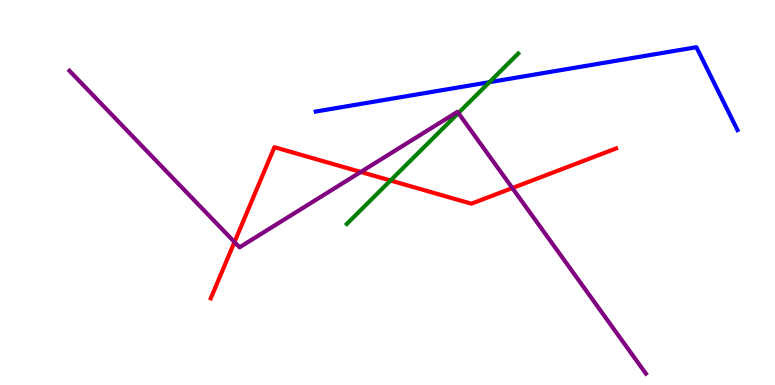[{'lines': ['blue', 'red'], 'intersections': []}, {'lines': ['green', 'red'], 'intersections': [{'x': 5.04, 'y': 5.31}]}, {'lines': ['purple', 'red'], 'intersections': [{'x': 3.03, 'y': 3.71}, {'x': 4.65, 'y': 5.53}, {'x': 6.61, 'y': 5.12}]}, {'lines': ['blue', 'green'], 'intersections': [{'x': 6.32, 'y': 7.87}]}, {'lines': ['blue', 'purple'], 'intersections': []}, {'lines': ['green', 'purple'], 'intersections': [{'x': 5.91, 'y': 7.06}]}]